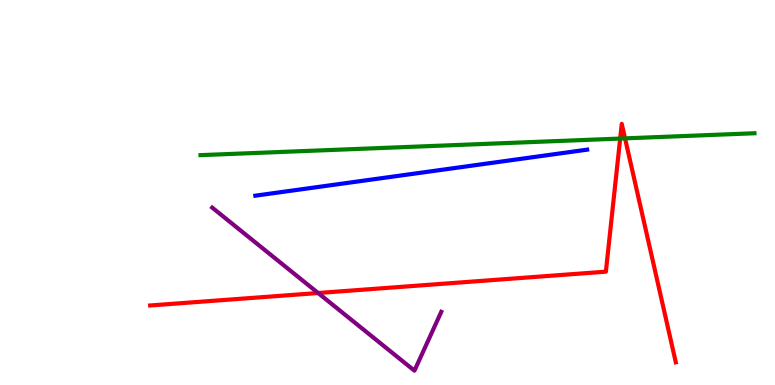[{'lines': ['blue', 'red'], 'intersections': []}, {'lines': ['green', 'red'], 'intersections': [{'x': 8.0, 'y': 6.4}, {'x': 8.07, 'y': 6.41}]}, {'lines': ['purple', 'red'], 'intersections': [{'x': 4.1, 'y': 2.39}]}, {'lines': ['blue', 'green'], 'intersections': []}, {'lines': ['blue', 'purple'], 'intersections': []}, {'lines': ['green', 'purple'], 'intersections': []}]